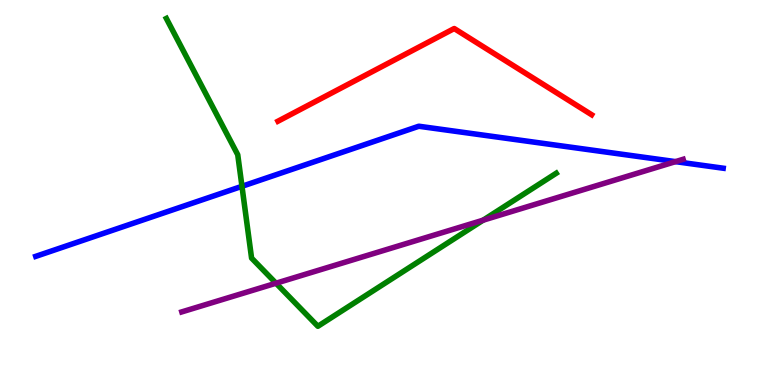[{'lines': ['blue', 'red'], 'intersections': []}, {'lines': ['green', 'red'], 'intersections': []}, {'lines': ['purple', 'red'], 'intersections': []}, {'lines': ['blue', 'green'], 'intersections': [{'x': 3.12, 'y': 5.16}]}, {'lines': ['blue', 'purple'], 'intersections': [{'x': 8.72, 'y': 5.8}]}, {'lines': ['green', 'purple'], 'intersections': [{'x': 3.56, 'y': 2.64}, {'x': 6.23, 'y': 4.28}]}]